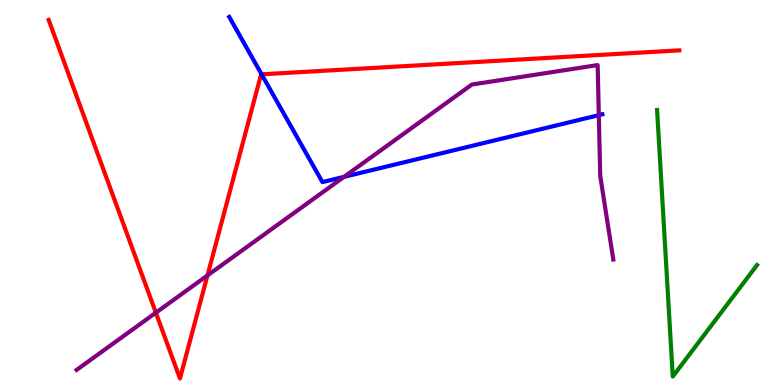[{'lines': ['blue', 'red'], 'intersections': [{'x': 3.38, 'y': 8.07}]}, {'lines': ['green', 'red'], 'intersections': []}, {'lines': ['purple', 'red'], 'intersections': [{'x': 2.01, 'y': 1.88}, {'x': 2.68, 'y': 2.85}]}, {'lines': ['blue', 'green'], 'intersections': []}, {'lines': ['blue', 'purple'], 'intersections': [{'x': 4.44, 'y': 5.41}, {'x': 7.73, 'y': 7.01}]}, {'lines': ['green', 'purple'], 'intersections': []}]